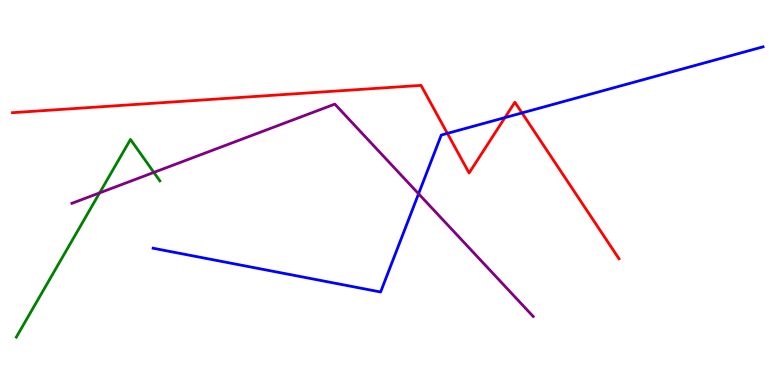[{'lines': ['blue', 'red'], 'intersections': [{'x': 5.77, 'y': 6.54}, {'x': 6.52, 'y': 6.95}, {'x': 6.74, 'y': 7.07}]}, {'lines': ['green', 'red'], 'intersections': []}, {'lines': ['purple', 'red'], 'intersections': []}, {'lines': ['blue', 'green'], 'intersections': []}, {'lines': ['blue', 'purple'], 'intersections': [{'x': 5.4, 'y': 4.97}]}, {'lines': ['green', 'purple'], 'intersections': [{'x': 1.29, 'y': 4.99}, {'x': 1.99, 'y': 5.52}]}]